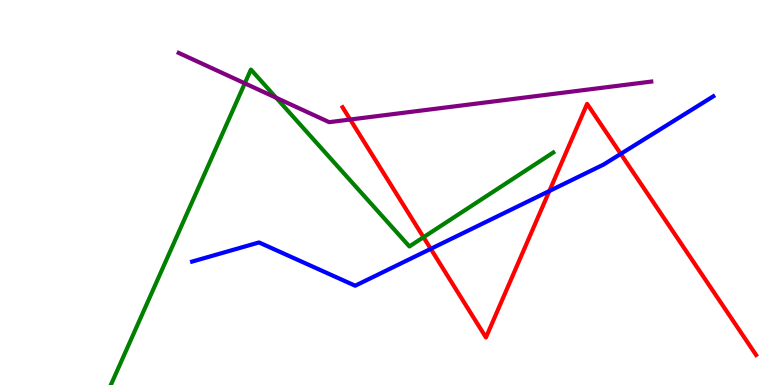[{'lines': ['blue', 'red'], 'intersections': [{'x': 5.56, 'y': 3.54}, {'x': 7.09, 'y': 5.04}, {'x': 8.01, 'y': 6.0}]}, {'lines': ['green', 'red'], 'intersections': [{'x': 5.46, 'y': 3.84}]}, {'lines': ['purple', 'red'], 'intersections': [{'x': 4.52, 'y': 6.9}]}, {'lines': ['blue', 'green'], 'intersections': []}, {'lines': ['blue', 'purple'], 'intersections': []}, {'lines': ['green', 'purple'], 'intersections': [{'x': 3.16, 'y': 7.84}, {'x': 3.56, 'y': 7.46}]}]